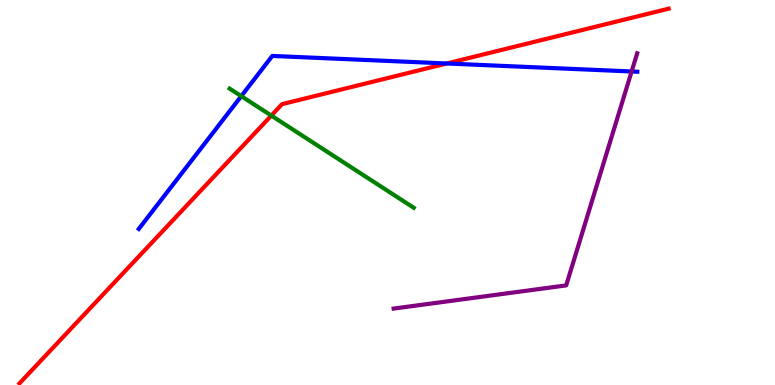[{'lines': ['blue', 'red'], 'intersections': [{'x': 5.76, 'y': 8.35}]}, {'lines': ['green', 'red'], 'intersections': [{'x': 3.5, 'y': 7.0}]}, {'lines': ['purple', 'red'], 'intersections': []}, {'lines': ['blue', 'green'], 'intersections': [{'x': 3.11, 'y': 7.5}]}, {'lines': ['blue', 'purple'], 'intersections': [{'x': 8.15, 'y': 8.14}]}, {'lines': ['green', 'purple'], 'intersections': []}]